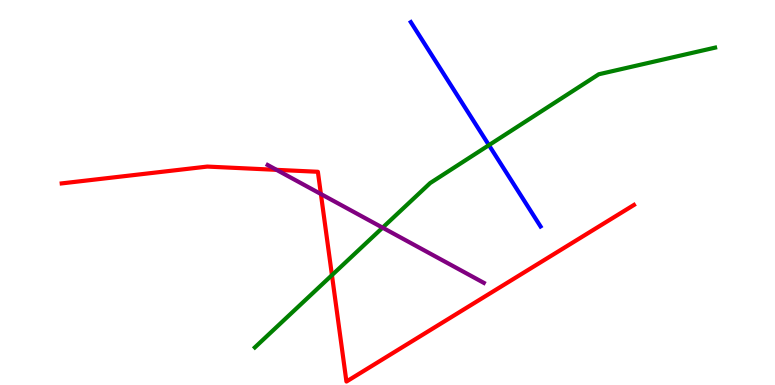[{'lines': ['blue', 'red'], 'intersections': []}, {'lines': ['green', 'red'], 'intersections': [{'x': 4.28, 'y': 2.85}]}, {'lines': ['purple', 'red'], 'intersections': [{'x': 3.57, 'y': 5.59}, {'x': 4.14, 'y': 4.96}]}, {'lines': ['blue', 'green'], 'intersections': [{'x': 6.31, 'y': 6.23}]}, {'lines': ['blue', 'purple'], 'intersections': []}, {'lines': ['green', 'purple'], 'intersections': [{'x': 4.94, 'y': 4.09}]}]